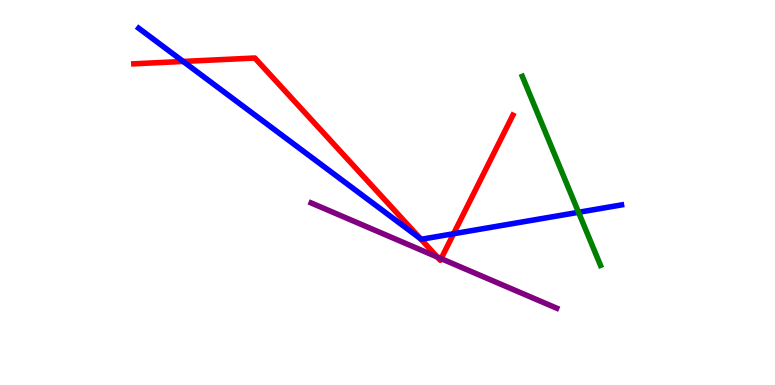[{'lines': ['blue', 'red'], 'intersections': [{'x': 2.36, 'y': 8.4}, {'x': 5.43, 'y': 3.8}, {'x': 5.85, 'y': 3.93}]}, {'lines': ['green', 'red'], 'intersections': []}, {'lines': ['purple', 'red'], 'intersections': [{'x': 5.64, 'y': 3.32}, {'x': 5.69, 'y': 3.28}]}, {'lines': ['blue', 'green'], 'intersections': [{'x': 7.47, 'y': 4.49}]}, {'lines': ['blue', 'purple'], 'intersections': []}, {'lines': ['green', 'purple'], 'intersections': []}]